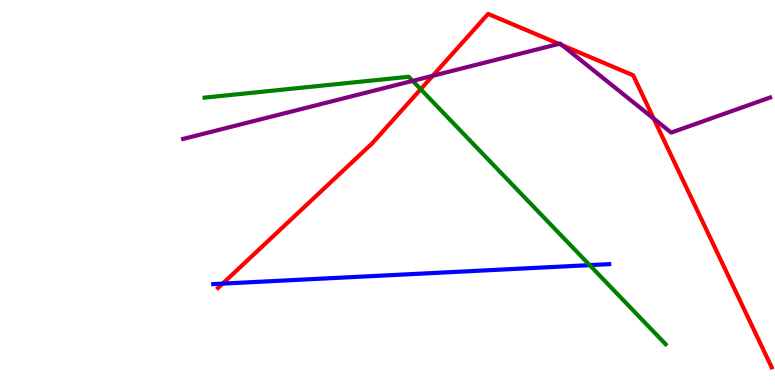[{'lines': ['blue', 'red'], 'intersections': [{'x': 2.87, 'y': 2.63}]}, {'lines': ['green', 'red'], 'intersections': [{'x': 5.43, 'y': 7.68}]}, {'lines': ['purple', 'red'], 'intersections': [{'x': 5.58, 'y': 8.03}, {'x': 7.21, 'y': 8.86}, {'x': 7.25, 'y': 8.82}, {'x': 8.43, 'y': 6.92}]}, {'lines': ['blue', 'green'], 'intersections': [{'x': 7.61, 'y': 3.11}]}, {'lines': ['blue', 'purple'], 'intersections': []}, {'lines': ['green', 'purple'], 'intersections': [{'x': 5.32, 'y': 7.9}]}]